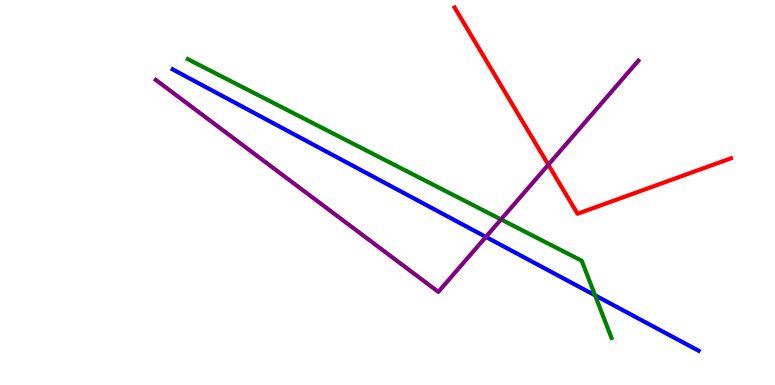[{'lines': ['blue', 'red'], 'intersections': []}, {'lines': ['green', 'red'], 'intersections': []}, {'lines': ['purple', 'red'], 'intersections': [{'x': 7.08, 'y': 5.72}]}, {'lines': ['blue', 'green'], 'intersections': [{'x': 7.68, 'y': 2.33}]}, {'lines': ['blue', 'purple'], 'intersections': [{'x': 6.27, 'y': 3.85}]}, {'lines': ['green', 'purple'], 'intersections': [{'x': 6.46, 'y': 4.3}]}]